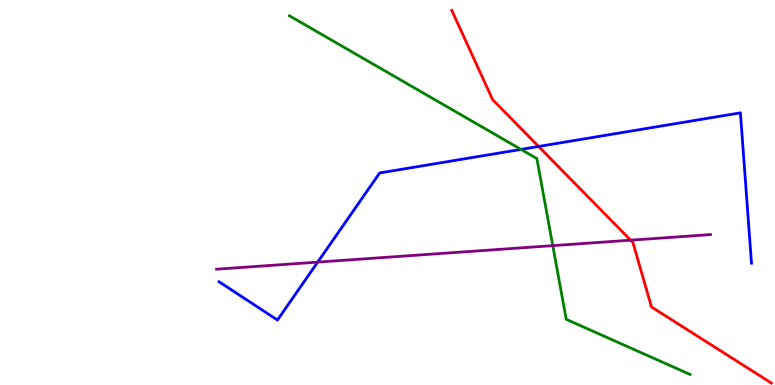[{'lines': ['blue', 'red'], 'intersections': [{'x': 6.95, 'y': 6.2}]}, {'lines': ['green', 'red'], 'intersections': []}, {'lines': ['purple', 'red'], 'intersections': [{'x': 8.14, 'y': 3.76}]}, {'lines': ['blue', 'green'], 'intersections': [{'x': 6.72, 'y': 6.12}]}, {'lines': ['blue', 'purple'], 'intersections': [{'x': 4.1, 'y': 3.19}]}, {'lines': ['green', 'purple'], 'intersections': [{'x': 7.13, 'y': 3.62}]}]